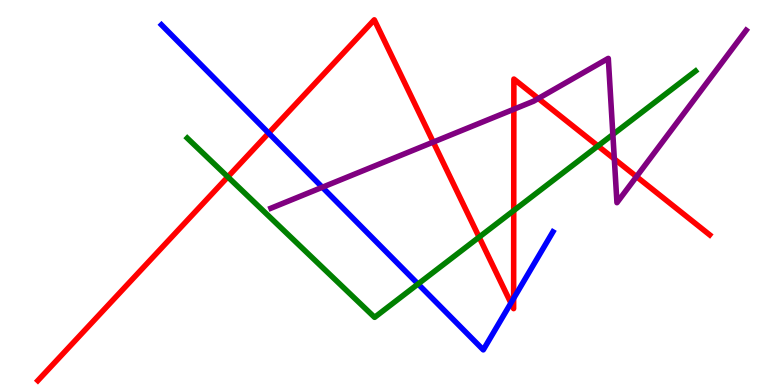[{'lines': ['blue', 'red'], 'intersections': [{'x': 3.47, 'y': 6.54}, {'x': 6.59, 'y': 2.13}, {'x': 6.63, 'y': 2.25}]}, {'lines': ['green', 'red'], 'intersections': [{'x': 2.94, 'y': 5.41}, {'x': 6.18, 'y': 3.84}, {'x': 6.63, 'y': 4.53}, {'x': 7.72, 'y': 6.21}]}, {'lines': ['purple', 'red'], 'intersections': [{'x': 5.59, 'y': 6.31}, {'x': 6.63, 'y': 7.16}, {'x': 6.95, 'y': 7.44}, {'x': 7.93, 'y': 5.87}, {'x': 8.21, 'y': 5.41}]}, {'lines': ['blue', 'green'], 'intersections': [{'x': 5.39, 'y': 2.62}]}, {'lines': ['blue', 'purple'], 'intersections': [{'x': 4.16, 'y': 5.14}]}, {'lines': ['green', 'purple'], 'intersections': [{'x': 7.91, 'y': 6.51}]}]